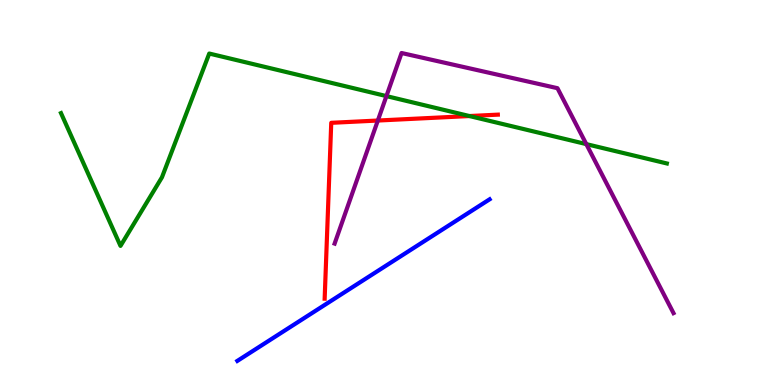[{'lines': ['blue', 'red'], 'intersections': []}, {'lines': ['green', 'red'], 'intersections': [{'x': 6.06, 'y': 6.99}]}, {'lines': ['purple', 'red'], 'intersections': [{'x': 4.88, 'y': 6.87}]}, {'lines': ['blue', 'green'], 'intersections': []}, {'lines': ['blue', 'purple'], 'intersections': []}, {'lines': ['green', 'purple'], 'intersections': [{'x': 4.99, 'y': 7.5}, {'x': 7.57, 'y': 6.26}]}]